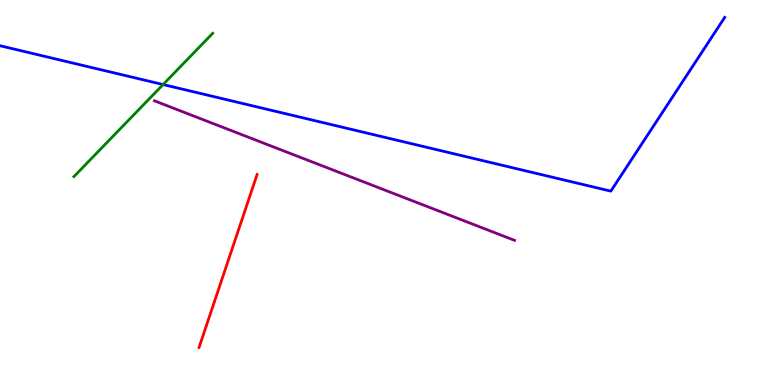[{'lines': ['blue', 'red'], 'intersections': []}, {'lines': ['green', 'red'], 'intersections': []}, {'lines': ['purple', 'red'], 'intersections': []}, {'lines': ['blue', 'green'], 'intersections': [{'x': 2.1, 'y': 7.8}]}, {'lines': ['blue', 'purple'], 'intersections': []}, {'lines': ['green', 'purple'], 'intersections': []}]